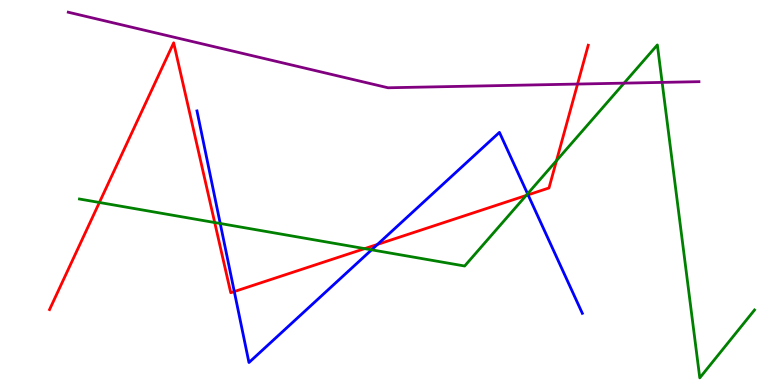[{'lines': ['blue', 'red'], 'intersections': [{'x': 3.02, 'y': 2.43}, {'x': 4.87, 'y': 3.65}, {'x': 6.81, 'y': 4.94}]}, {'lines': ['green', 'red'], 'intersections': [{'x': 1.28, 'y': 4.74}, {'x': 2.77, 'y': 4.22}, {'x': 4.71, 'y': 3.54}, {'x': 6.79, 'y': 4.92}, {'x': 7.18, 'y': 5.83}]}, {'lines': ['purple', 'red'], 'intersections': [{'x': 7.45, 'y': 7.82}]}, {'lines': ['blue', 'green'], 'intersections': [{'x': 2.84, 'y': 4.19}, {'x': 4.79, 'y': 3.51}, {'x': 6.81, 'y': 4.97}]}, {'lines': ['blue', 'purple'], 'intersections': []}, {'lines': ['green', 'purple'], 'intersections': [{'x': 8.05, 'y': 7.84}, {'x': 8.54, 'y': 7.86}]}]